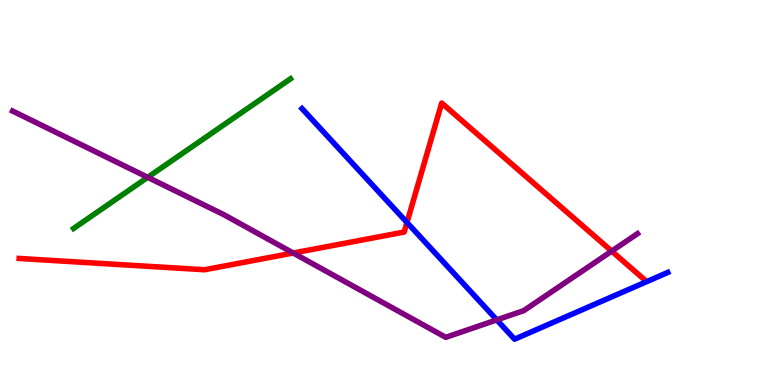[{'lines': ['blue', 'red'], 'intersections': [{'x': 5.25, 'y': 4.22}]}, {'lines': ['green', 'red'], 'intersections': []}, {'lines': ['purple', 'red'], 'intersections': [{'x': 3.78, 'y': 3.43}, {'x': 7.89, 'y': 3.48}]}, {'lines': ['blue', 'green'], 'intersections': []}, {'lines': ['blue', 'purple'], 'intersections': [{'x': 6.41, 'y': 1.69}]}, {'lines': ['green', 'purple'], 'intersections': [{'x': 1.91, 'y': 5.39}]}]